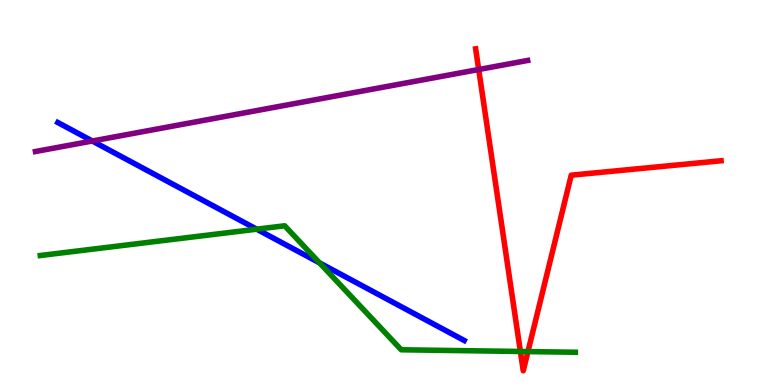[{'lines': ['blue', 'red'], 'intersections': []}, {'lines': ['green', 'red'], 'intersections': [{'x': 6.71, 'y': 0.871}, {'x': 6.81, 'y': 0.868}]}, {'lines': ['purple', 'red'], 'intersections': [{'x': 6.18, 'y': 8.19}]}, {'lines': ['blue', 'green'], 'intersections': [{'x': 3.31, 'y': 4.05}, {'x': 4.12, 'y': 3.17}]}, {'lines': ['blue', 'purple'], 'intersections': [{'x': 1.19, 'y': 6.34}]}, {'lines': ['green', 'purple'], 'intersections': []}]